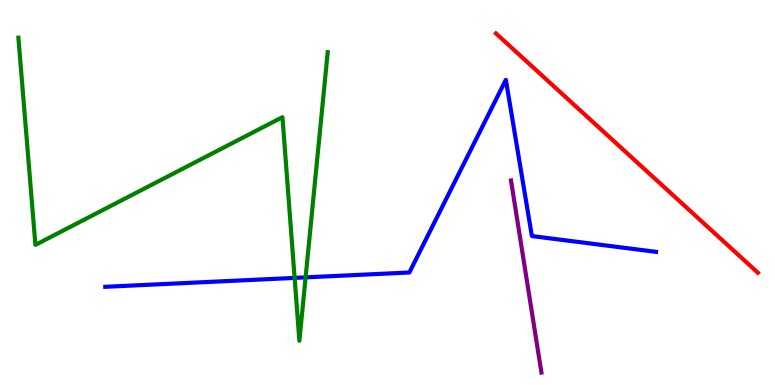[{'lines': ['blue', 'red'], 'intersections': []}, {'lines': ['green', 'red'], 'intersections': []}, {'lines': ['purple', 'red'], 'intersections': []}, {'lines': ['blue', 'green'], 'intersections': [{'x': 3.8, 'y': 2.78}, {'x': 3.94, 'y': 2.8}]}, {'lines': ['blue', 'purple'], 'intersections': []}, {'lines': ['green', 'purple'], 'intersections': []}]